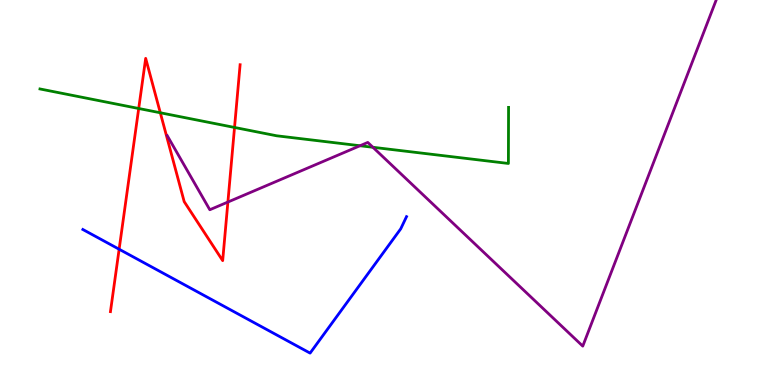[{'lines': ['blue', 'red'], 'intersections': [{'x': 1.54, 'y': 3.53}]}, {'lines': ['green', 'red'], 'intersections': [{'x': 1.79, 'y': 7.18}, {'x': 2.07, 'y': 7.07}, {'x': 3.03, 'y': 6.69}]}, {'lines': ['purple', 'red'], 'intersections': [{'x': 2.94, 'y': 4.75}]}, {'lines': ['blue', 'green'], 'intersections': []}, {'lines': ['blue', 'purple'], 'intersections': []}, {'lines': ['green', 'purple'], 'intersections': [{'x': 4.65, 'y': 6.21}, {'x': 4.81, 'y': 6.17}]}]